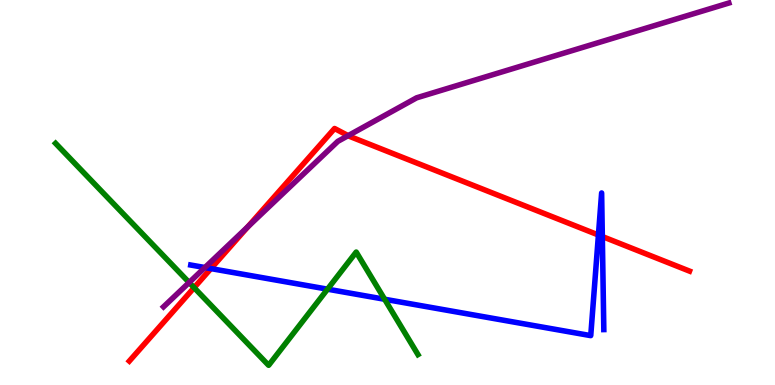[{'lines': ['blue', 'red'], 'intersections': [{'x': 2.72, 'y': 3.02}, {'x': 7.72, 'y': 3.9}, {'x': 7.77, 'y': 3.86}]}, {'lines': ['green', 'red'], 'intersections': [{'x': 2.5, 'y': 2.53}]}, {'lines': ['purple', 'red'], 'intersections': [{'x': 3.2, 'y': 4.11}, {'x': 4.49, 'y': 6.48}]}, {'lines': ['blue', 'green'], 'intersections': [{'x': 4.23, 'y': 2.49}, {'x': 4.96, 'y': 2.23}]}, {'lines': ['blue', 'purple'], 'intersections': [{'x': 2.64, 'y': 3.05}]}, {'lines': ['green', 'purple'], 'intersections': [{'x': 2.44, 'y': 2.66}]}]